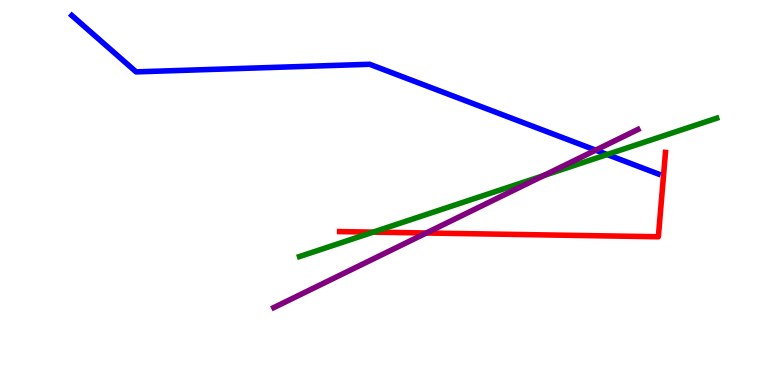[{'lines': ['blue', 'red'], 'intersections': []}, {'lines': ['green', 'red'], 'intersections': [{'x': 4.81, 'y': 3.97}]}, {'lines': ['purple', 'red'], 'intersections': [{'x': 5.5, 'y': 3.95}]}, {'lines': ['blue', 'green'], 'intersections': [{'x': 7.83, 'y': 5.99}]}, {'lines': ['blue', 'purple'], 'intersections': [{'x': 7.69, 'y': 6.1}]}, {'lines': ['green', 'purple'], 'intersections': [{'x': 7.01, 'y': 5.44}]}]